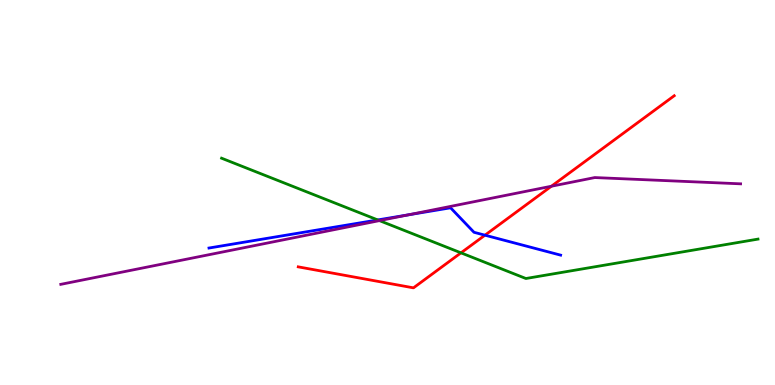[{'lines': ['blue', 'red'], 'intersections': [{'x': 6.26, 'y': 3.89}]}, {'lines': ['green', 'red'], 'intersections': [{'x': 5.95, 'y': 3.43}]}, {'lines': ['purple', 'red'], 'intersections': [{'x': 7.11, 'y': 5.16}]}, {'lines': ['blue', 'green'], 'intersections': [{'x': 4.87, 'y': 4.29}]}, {'lines': ['blue', 'purple'], 'intersections': [{'x': 5.27, 'y': 4.42}]}, {'lines': ['green', 'purple'], 'intersections': [{'x': 4.9, 'y': 4.27}]}]